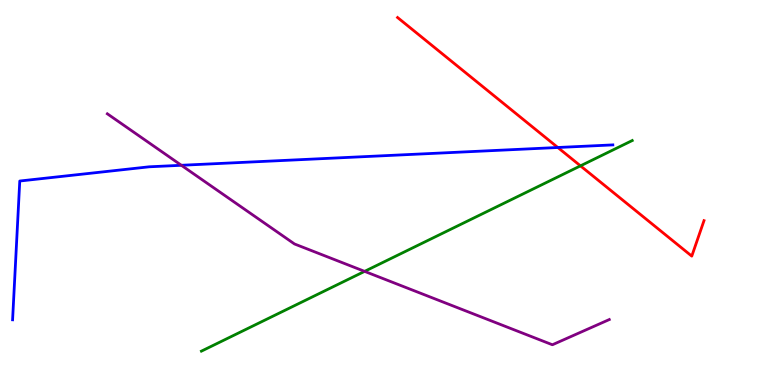[{'lines': ['blue', 'red'], 'intersections': [{'x': 7.2, 'y': 6.17}]}, {'lines': ['green', 'red'], 'intersections': [{'x': 7.49, 'y': 5.69}]}, {'lines': ['purple', 'red'], 'intersections': []}, {'lines': ['blue', 'green'], 'intersections': []}, {'lines': ['blue', 'purple'], 'intersections': [{'x': 2.34, 'y': 5.71}]}, {'lines': ['green', 'purple'], 'intersections': [{'x': 4.7, 'y': 2.95}]}]